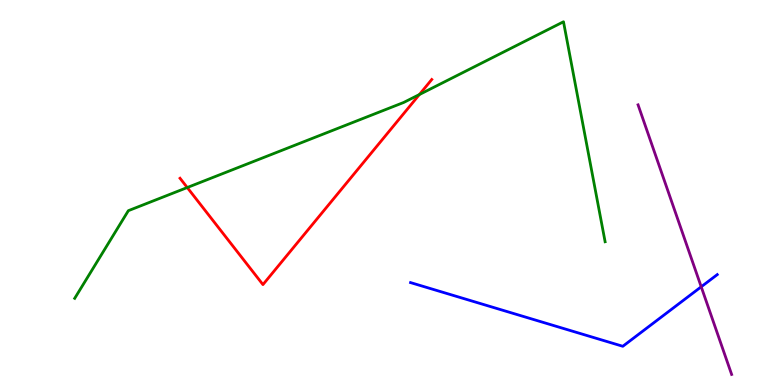[{'lines': ['blue', 'red'], 'intersections': []}, {'lines': ['green', 'red'], 'intersections': [{'x': 2.42, 'y': 5.13}, {'x': 5.41, 'y': 7.54}]}, {'lines': ['purple', 'red'], 'intersections': []}, {'lines': ['blue', 'green'], 'intersections': []}, {'lines': ['blue', 'purple'], 'intersections': [{'x': 9.05, 'y': 2.55}]}, {'lines': ['green', 'purple'], 'intersections': []}]